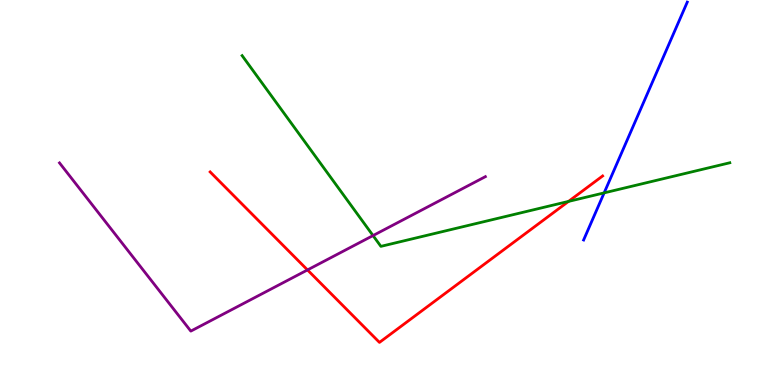[{'lines': ['blue', 'red'], 'intersections': []}, {'lines': ['green', 'red'], 'intersections': [{'x': 7.34, 'y': 4.77}]}, {'lines': ['purple', 'red'], 'intersections': [{'x': 3.97, 'y': 2.99}]}, {'lines': ['blue', 'green'], 'intersections': [{'x': 7.8, 'y': 4.99}]}, {'lines': ['blue', 'purple'], 'intersections': []}, {'lines': ['green', 'purple'], 'intersections': [{'x': 4.81, 'y': 3.88}]}]